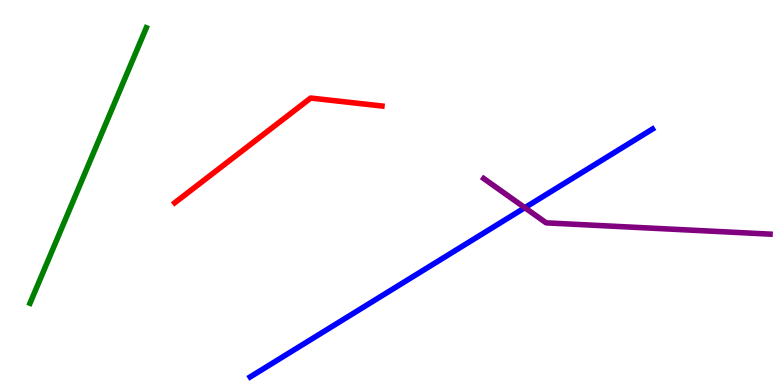[{'lines': ['blue', 'red'], 'intersections': []}, {'lines': ['green', 'red'], 'intersections': []}, {'lines': ['purple', 'red'], 'intersections': []}, {'lines': ['blue', 'green'], 'intersections': []}, {'lines': ['blue', 'purple'], 'intersections': [{'x': 6.77, 'y': 4.61}]}, {'lines': ['green', 'purple'], 'intersections': []}]